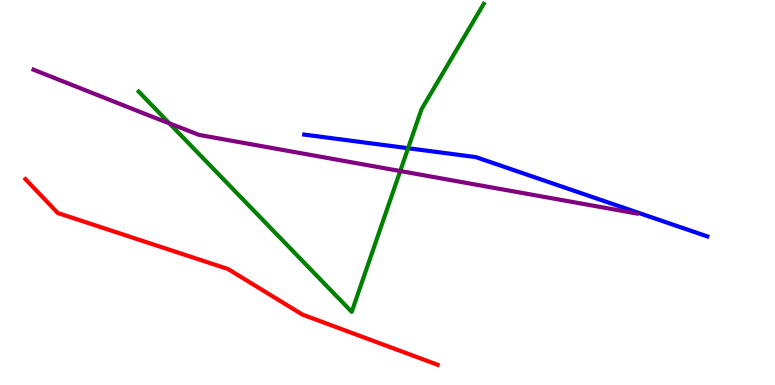[{'lines': ['blue', 'red'], 'intersections': []}, {'lines': ['green', 'red'], 'intersections': []}, {'lines': ['purple', 'red'], 'intersections': []}, {'lines': ['blue', 'green'], 'intersections': [{'x': 5.27, 'y': 6.15}]}, {'lines': ['blue', 'purple'], 'intersections': []}, {'lines': ['green', 'purple'], 'intersections': [{'x': 2.19, 'y': 6.8}, {'x': 5.16, 'y': 5.56}]}]